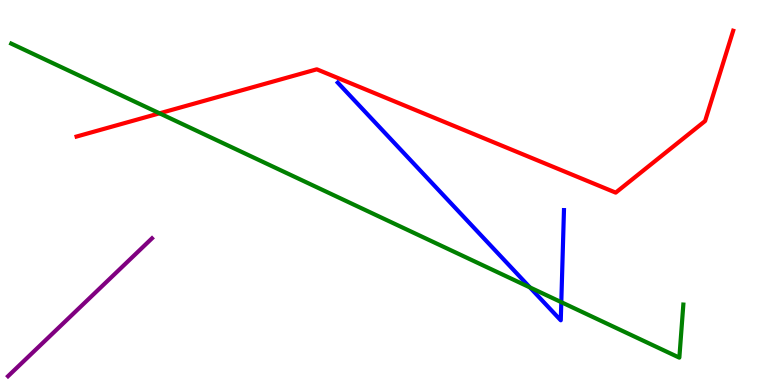[{'lines': ['blue', 'red'], 'intersections': []}, {'lines': ['green', 'red'], 'intersections': [{'x': 2.06, 'y': 7.06}]}, {'lines': ['purple', 'red'], 'intersections': []}, {'lines': ['blue', 'green'], 'intersections': [{'x': 6.84, 'y': 2.53}, {'x': 7.24, 'y': 2.15}]}, {'lines': ['blue', 'purple'], 'intersections': []}, {'lines': ['green', 'purple'], 'intersections': []}]